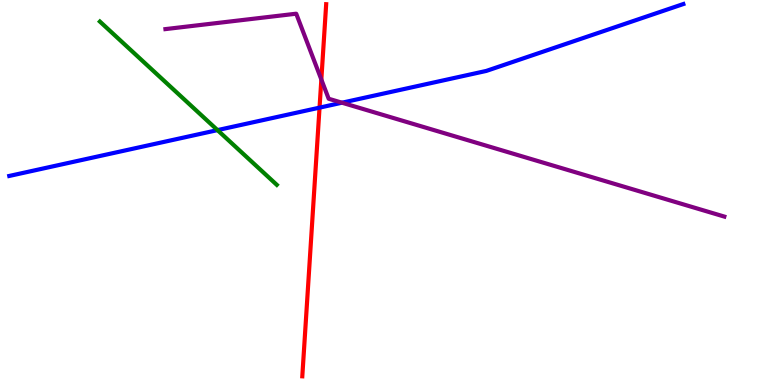[{'lines': ['blue', 'red'], 'intersections': [{'x': 4.12, 'y': 7.2}]}, {'lines': ['green', 'red'], 'intersections': []}, {'lines': ['purple', 'red'], 'intersections': [{'x': 4.15, 'y': 7.93}]}, {'lines': ['blue', 'green'], 'intersections': [{'x': 2.81, 'y': 6.62}]}, {'lines': ['blue', 'purple'], 'intersections': [{'x': 4.41, 'y': 7.33}]}, {'lines': ['green', 'purple'], 'intersections': []}]